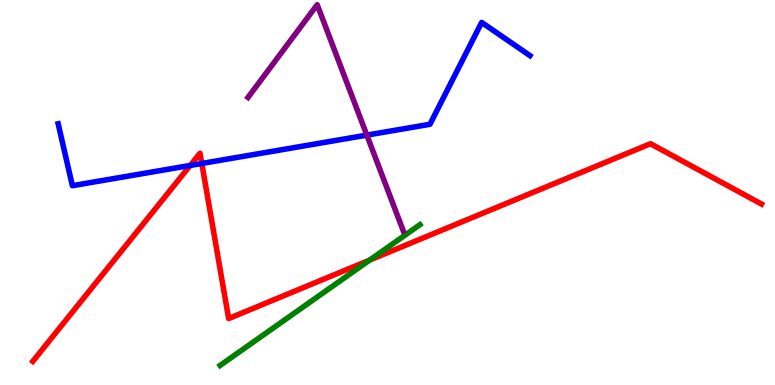[{'lines': ['blue', 'red'], 'intersections': [{'x': 2.45, 'y': 5.7}, {'x': 2.6, 'y': 5.75}]}, {'lines': ['green', 'red'], 'intersections': [{'x': 4.77, 'y': 3.24}]}, {'lines': ['purple', 'red'], 'intersections': []}, {'lines': ['blue', 'green'], 'intersections': []}, {'lines': ['blue', 'purple'], 'intersections': [{'x': 4.73, 'y': 6.49}]}, {'lines': ['green', 'purple'], 'intersections': []}]